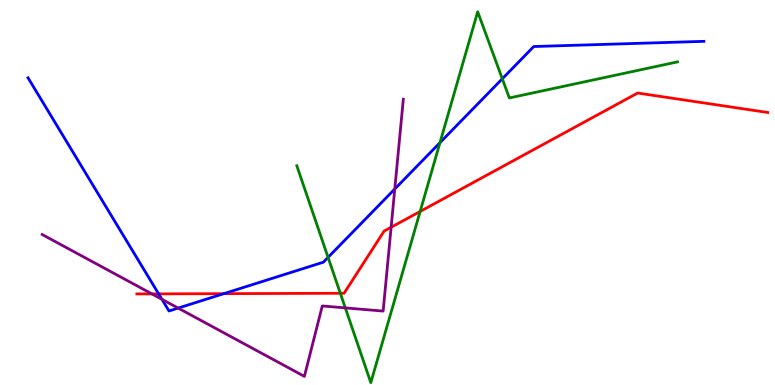[{'lines': ['blue', 'red'], 'intersections': [{'x': 2.05, 'y': 2.37}, {'x': 2.89, 'y': 2.37}]}, {'lines': ['green', 'red'], 'intersections': [{'x': 4.39, 'y': 2.38}, {'x': 5.42, 'y': 4.51}]}, {'lines': ['purple', 'red'], 'intersections': [{'x': 1.96, 'y': 2.37}, {'x': 5.05, 'y': 4.1}]}, {'lines': ['blue', 'green'], 'intersections': [{'x': 4.23, 'y': 3.31}, {'x': 5.68, 'y': 6.29}, {'x': 6.48, 'y': 7.95}]}, {'lines': ['blue', 'purple'], 'intersections': [{'x': 2.09, 'y': 2.23}, {'x': 2.3, 'y': 2.0}, {'x': 5.09, 'y': 5.09}]}, {'lines': ['green', 'purple'], 'intersections': [{'x': 4.46, 'y': 2.0}]}]